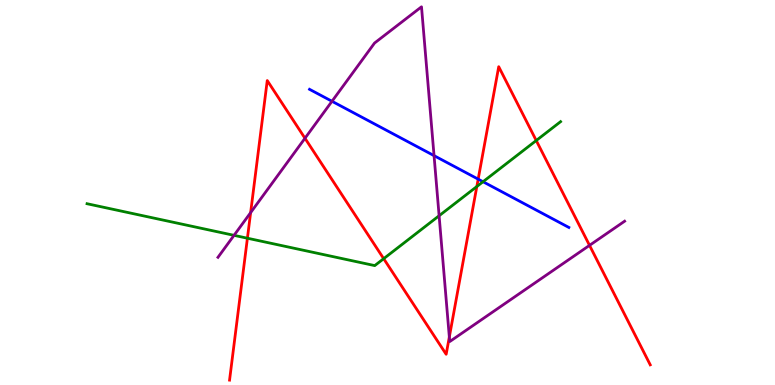[{'lines': ['blue', 'red'], 'intersections': [{'x': 6.17, 'y': 5.35}]}, {'lines': ['green', 'red'], 'intersections': [{'x': 3.19, 'y': 3.81}, {'x': 4.95, 'y': 3.28}, {'x': 6.15, 'y': 5.15}, {'x': 6.92, 'y': 6.35}]}, {'lines': ['purple', 'red'], 'intersections': [{'x': 3.23, 'y': 4.48}, {'x': 3.94, 'y': 6.41}, {'x': 5.8, 'y': 1.25}, {'x': 7.61, 'y': 3.63}]}, {'lines': ['blue', 'green'], 'intersections': [{'x': 6.23, 'y': 5.28}]}, {'lines': ['blue', 'purple'], 'intersections': [{'x': 4.28, 'y': 7.37}, {'x': 5.6, 'y': 5.96}]}, {'lines': ['green', 'purple'], 'intersections': [{'x': 3.02, 'y': 3.89}, {'x': 5.67, 'y': 4.4}]}]